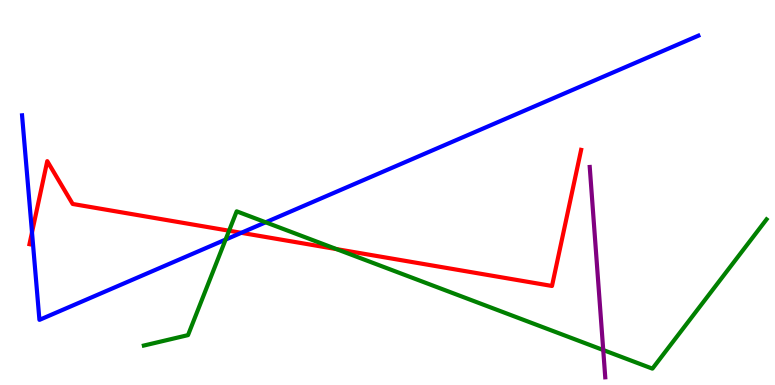[{'lines': ['blue', 'red'], 'intersections': [{'x': 0.413, 'y': 3.96}, {'x': 3.11, 'y': 3.95}]}, {'lines': ['green', 'red'], 'intersections': [{'x': 2.96, 'y': 4.01}, {'x': 4.34, 'y': 3.53}]}, {'lines': ['purple', 'red'], 'intersections': []}, {'lines': ['blue', 'green'], 'intersections': [{'x': 2.91, 'y': 3.78}, {'x': 3.43, 'y': 4.23}]}, {'lines': ['blue', 'purple'], 'intersections': []}, {'lines': ['green', 'purple'], 'intersections': [{'x': 7.78, 'y': 0.908}]}]